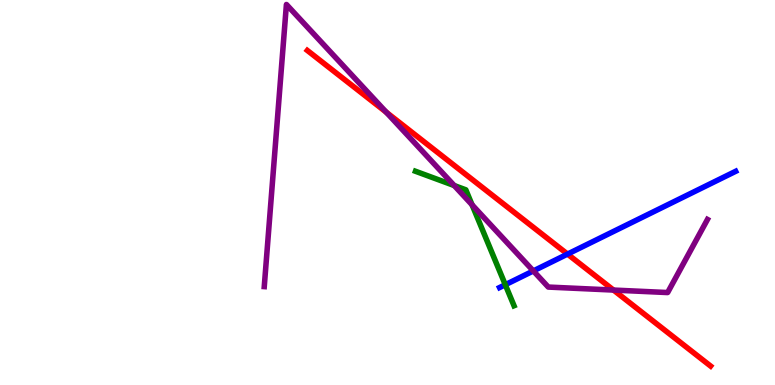[{'lines': ['blue', 'red'], 'intersections': [{'x': 7.32, 'y': 3.4}]}, {'lines': ['green', 'red'], 'intersections': []}, {'lines': ['purple', 'red'], 'intersections': [{'x': 4.98, 'y': 7.08}, {'x': 7.92, 'y': 2.47}]}, {'lines': ['blue', 'green'], 'intersections': [{'x': 6.52, 'y': 2.6}]}, {'lines': ['blue', 'purple'], 'intersections': [{'x': 6.88, 'y': 2.96}]}, {'lines': ['green', 'purple'], 'intersections': [{'x': 5.86, 'y': 5.18}, {'x': 6.09, 'y': 4.68}]}]